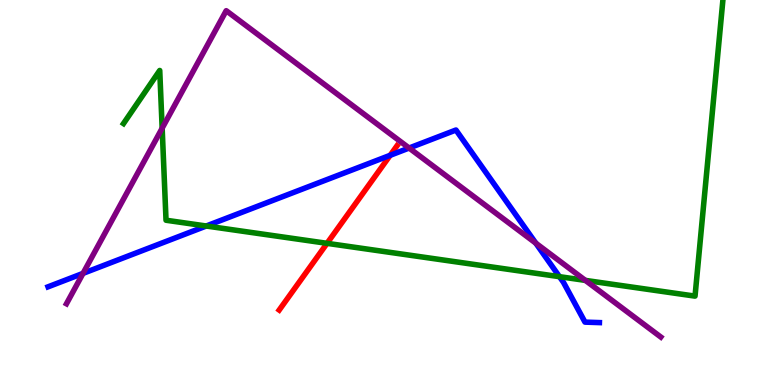[{'lines': ['blue', 'red'], 'intersections': [{'x': 5.03, 'y': 5.97}]}, {'lines': ['green', 'red'], 'intersections': [{'x': 4.22, 'y': 3.68}]}, {'lines': ['purple', 'red'], 'intersections': []}, {'lines': ['blue', 'green'], 'intersections': [{'x': 2.66, 'y': 4.13}, {'x': 7.22, 'y': 2.81}]}, {'lines': ['blue', 'purple'], 'intersections': [{'x': 1.07, 'y': 2.9}, {'x': 5.28, 'y': 6.16}, {'x': 6.91, 'y': 3.68}]}, {'lines': ['green', 'purple'], 'intersections': [{'x': 2.09, 'y': 6.67}, {'x': 7.55, 'y': 2.72}]}]